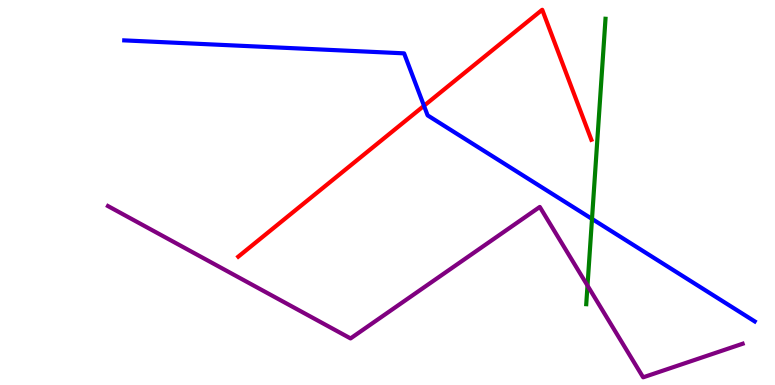[{'lines': ['blue', 'red'], 'intersections': [{'x': 5.47, 'y': 7.25}]}, {'lines': ['green', 'red'], 'intersections': []}, {'lines': ['purple', 'red'], 'intersections': []}, {'lines': ['blue', 'green'], 'intersections': [{'x': 7.64, 'y': 4.31}]}, {'lines': ['blue', 'purple'], 'intersections': []}, {'lines': ['green', 'purple'], 'intersections': [{'x': 7.58, 'y': 2.58}]}]